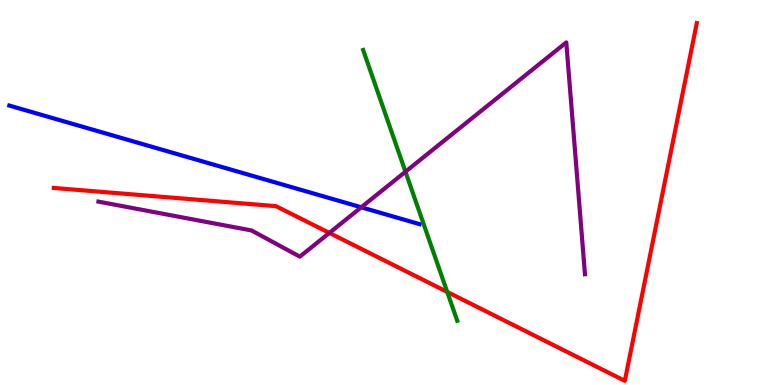[{'lines': ['blue', 'red'], 'intersections': []}, {'lines': ['green', 'red'], 'intersections': [{'x': 5.77, 'y': 2.42}]}, {'lines': ['purple', 'red'], 'intersections': [{'x': 4.25, 'y': 3.95}]}, {'lines': ['blue', 'green'], 'intersections': []}, {'lines': ['blue', 'purple'], 'intersections': [{'x': 4.66, 'y': 4.62}]}, {'lines': ['green', 'purple'], 'intersections': [{'x': 5.23, 'y': 5.54}]}]